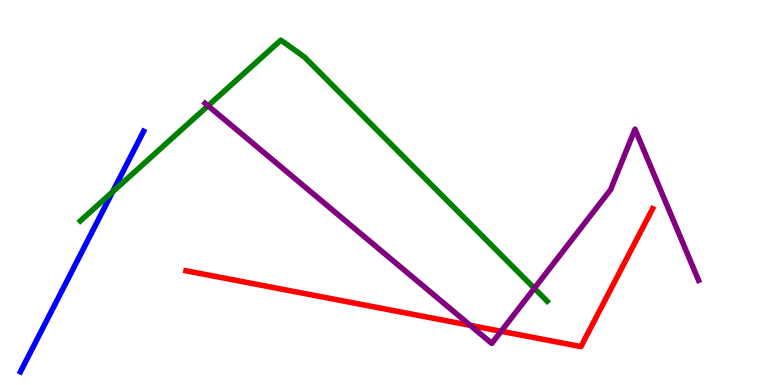[{'lines': ['blue', 'red'], 'intersections': []}, {'lines': ['green', 'red'], 'intersections': []}, {'lines': ['purple', 'red'], 'intersections': [{'x': 6.07, 'y': 1.55}, {'x': 6.47, 'y': 1.4}]}, {'lines': ['blue', 'green'], 'intersections': [{'x': 1.45, 'y': 5.02}]}, {'lines': ['blue', 'purple'], 'intersections': []}, {'lines': ['green', 'purple'], 'intersections': [{'x': 2.68, 'y': 7.25}, {'x': 6.89, 'y': 2.51}]}]